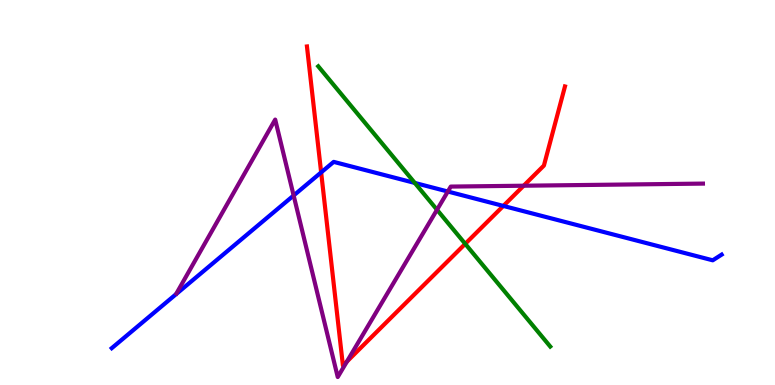[{'lines': ['blue', 'red'], 'intersections': [{'x': 4.14, 'y': 5.52}, {'x': 6.49, 'y': 4.65}]}, {'lines': ['green', 'red'], 'intersections': [{'x': 6.0, 'y': 3.67}]}, {'lines': ['purple', 'red'], 'intersections': [{'x': 4.48, 'y': 0.609}, {'x': 6.76, 'y': 5.18}]}, {'lines': ['blue', 'green'], 'intersections': [{'x': 5.35, 'y': 5.25}]}, {'lines': ['blue', 'purple'], 'intersections': [{'x': 3.79, 'y': 4.92}, {'x': 5.78, 'y': 5.03}]}, {'lines': ['green', 'purple'], 'intersections': [{'x': 5.64, 'y': 4.55}]}]